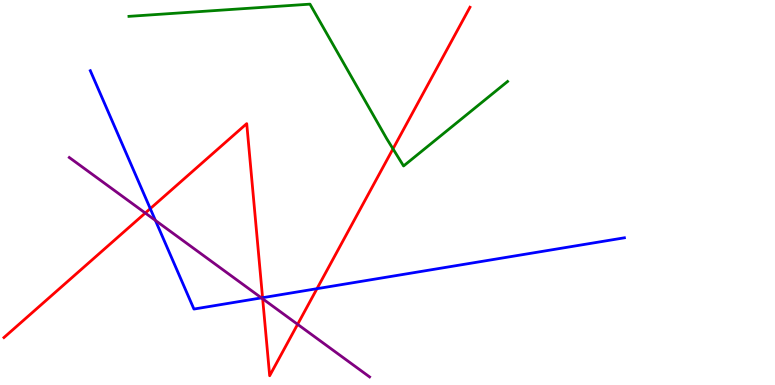[{'lines': ['blue', 'red'], 'intersections': [{'x': 1.94, 'y': 4.58}, {'x': 3.39, 'y': 2.27}, {'x': 4.09, 'y': 2.5}]}, {'lines': ['green', 'red'], 'intersections': [{'x': 5.07, 'y': 6.13}]}, {'lines': ['purple', 'red'], 'intersections': [{'x': 1.87, 'y': 4.47}, {'x': 3.39, 'y': 2.24}, {'x': 3.84, 'y': 1.58}]}, {'lines': ['blue', 'green'], 'intersections': []}, {'lines': ['blue', 'purple'], 'intersections': [{'x': 2.01, 'y': 4.27}, {'x': 3.37, 'y': 2.26}]}, {'lines': ['green', 'purple'], 'intersections': []}]